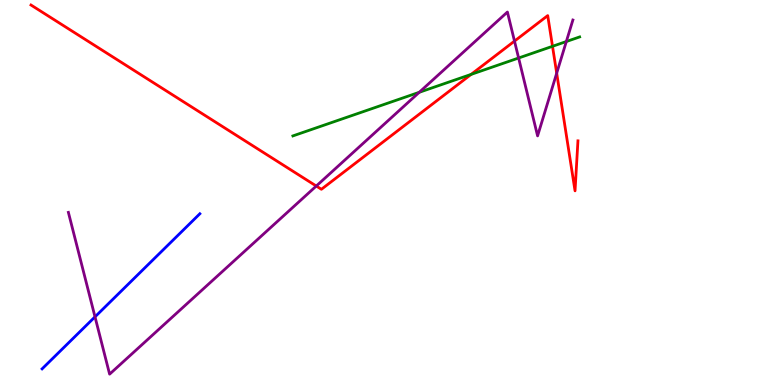[{'lines': ['blue', 'red'], 'intersections': []}, {'lines': ['green', 'red'], 'intersections': [{'x': 6.08, 'y': 8.07}, {'x': 7.13, 'y': 8.8}]}, {'lines': ['purple', 'red'], 'intersections': [{'x': 4.08, 'y': 5.17}, {'x': 6.64, 'y': 8.93}, {'x': 7.18, 'y': 8.1}]}, {'lines': ['blue', 'green'], 'intersections': []}, {'lines': ['blue', 'purple'], 'intersections': [{'x': 1.23, 'y': 1.77}]}, {'lines': ['green', 'purple'], 'intersections': [{'x': 5.41, 'y': 7.6}, {'x': 6.69, 'y': 8.49}, {'x': 7.31, 'y': 8.92}]}]